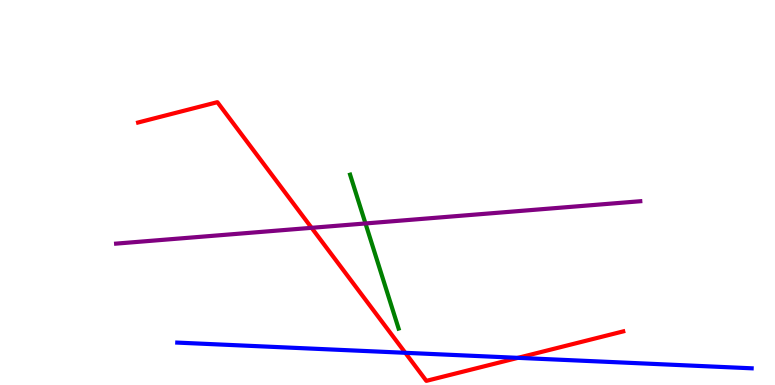[{'lines': ['blue', 'red'], 'intersections': [{'x': 5.23, 'y': 0.836}, {'x': 6.68, 'y': 0.705}]}, {'lines': ['green', 'red'], 'intersections': []}, {'lines': ['purple', 'red'], 'intersections': [{'x': 4.02, 'y': 4.08}]}, {'lines': ['blue', 'green'], 'intersections': []}, {'lines': ['blue', 'purple'], 'intersections': []}, {'lines': ['green', 'purple'], 'intersections': [{'x': 4.72, 'y': 4.2}]}]